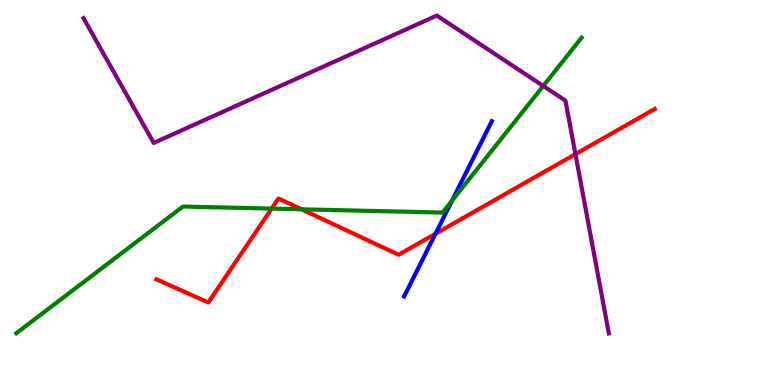[{'lines': ['blue', 'red'], 'intersections': [{'x': 5.62, 'y': 3.93}]}, {'lines': ['green', 'red'], 'intersections': [{'x': 3.5, 'y': 4.58}, {'x': 3.89, 'y': 4.56}]}, {'lines': ['purple', 'red'], 'intersections': [{'x': 7.42, 'y': 6.0}]}, {'lines': ['blue', 'green'], 'intersections': [{'x': 5.83, 'y': 4.79}]}, {'lines': ['blue', 'purple'], 'intersections': []}, {'lines': ['green', 'purple'], 'intersections': [{'x': 7.01, 'y': 7.77}]}]